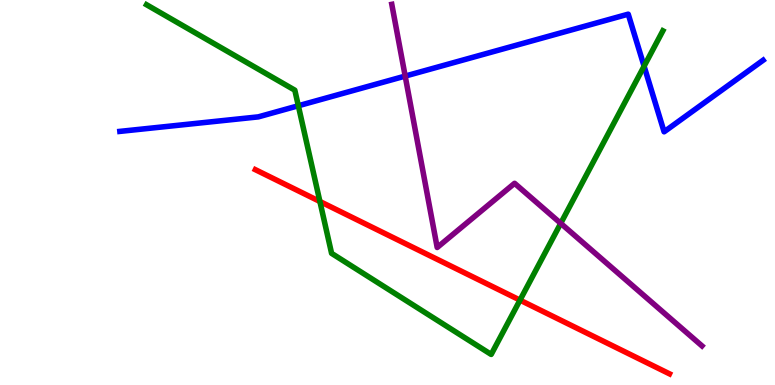[{'lines': ['blue', 'red'], 'intersections': []}, {'lines': ['green', 'red'], 'intersections': [{'x': 4.13, 'y': 4.77}, {'x': 6.71, 'y': 2.2}]}, {'lines': ['purple', 'red'], 'intersections': []}, {'lines': ['blue', 'green'], 'intersections': [{'x': 3.85, 'y': 7.25}, {'x': 8.31, 'y': 8.28}]}, {'lines': ['blue', 'purple'], 'intersections': [{'x': 5.23, 'y': 8.02}]}, {'lines': ['green', 'purple'], 'intersections': [{'x': 7.24, 'y': 4.2}]}]